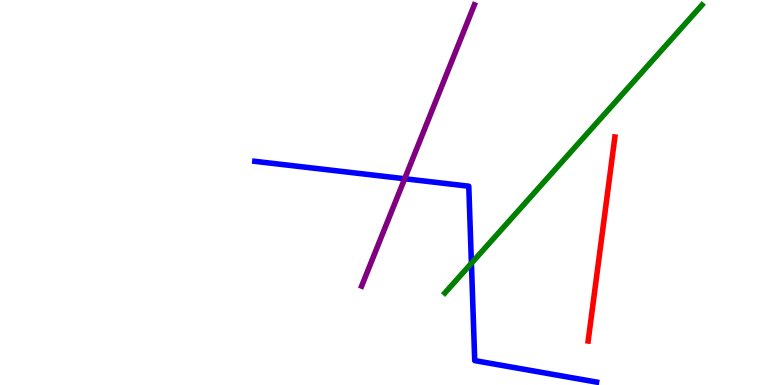[{'lines': ['blue', 'red'], 'intersections': []}, {'lines': ['green', 'red'], 'intersections': []}, {'lines': ['purple', 'red'], 'intersections': []}, {'lines': ['blue', 'green'], 'intersections': [{'x': 6.08, 'y': 3.16}]}, {'lines': ['blue', 'purple'], 'intersections': [{'x': 5.22, 'y': 5.36}]}, {'lines': ['green', 'purple'], 'intersections': []}]